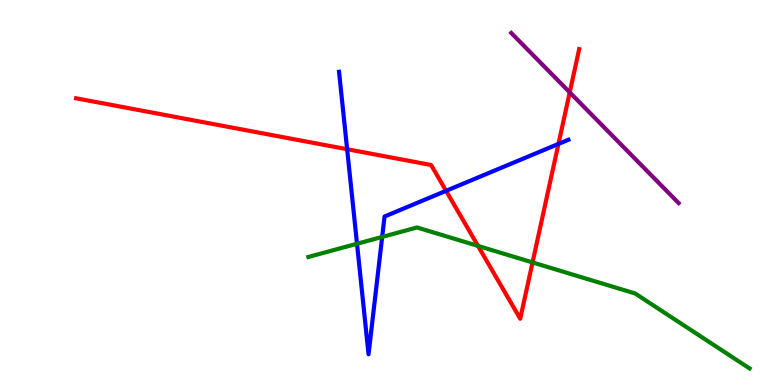[{'lines': ['blue', 'red'], 'intersections': [{'x': 4.48, 'y': 6.12}, {'x': 5.76, 'y': 5.04}, {'x': 7.21, 'y': 6.26}]}, {'lines': ['green', 'red'], 'intersections': [{'x': 6.17, 'y': 3.61}, {'x': 6.87, 'y': 3.18}]}, {'lines': ['purple', 'red'], 'intersections': [{'x': 7.35, 'y': 7.6}]}, {'lines': ['blue', 'green'], 'intersections': [{'x': 4.61, 'y': 3.67}, {'x': 4.93, 'y': 3.85}]}, {'lines': ['blue', 'purple'], 'intersections': []}, {'lines': ['green', 'purple'], 'intersections': []}]